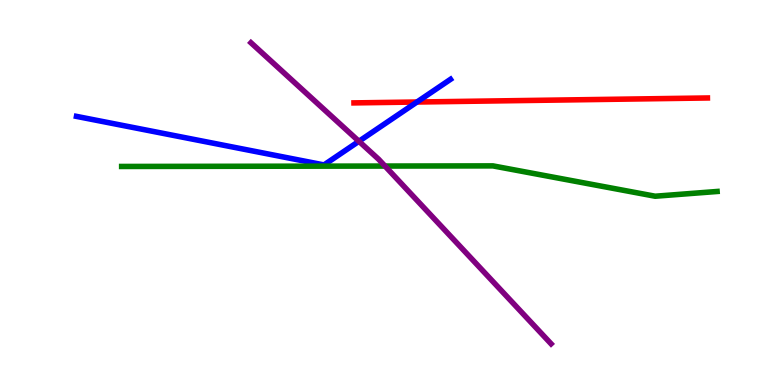[{'lines': ['blue', 'red'], 'intersections': [{'x': 5.38, 'y': 7.35}]}, {'lines': ['green', 'red'], 'intersections': []}, {'lines': ['purple', 'red'], 'intersections': []}, {'lines': ['blue', 'green'], 'intersections': []}, {'lines': ['blue', 'purple'], 'intersections': [{'x': 4.63, 'y': 6.33}]}, {'lines': ['green', 'purple'], 'intersections': [{'x': 4.97, 'y': 5.69}]}]